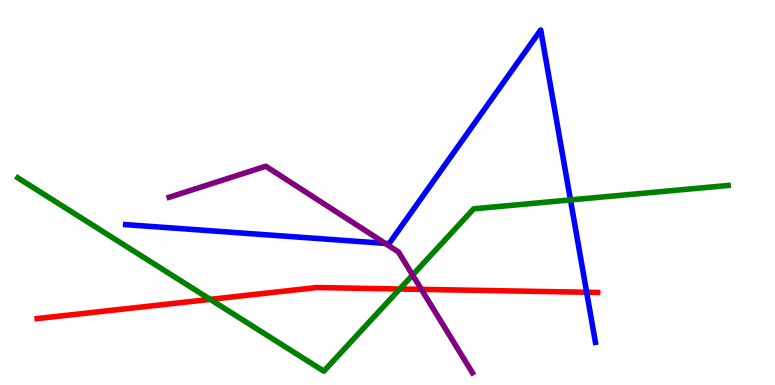[{'lines': ['blue', 'red'], 'intersections': [{'x': 7.57, 'y': 2.41}]}, {'lines': ['green', 'red'], 'intersections': [{'x': 2.71, 'y': 2.22}, {'x': 5.16, 'y': 2.49}]}, {'lines': ['purple', 'red'], 'intersections': [{'x': 5.44, 'y': 2.48}]}, {'lines': ['blue', 'green'], 'intersections': [{'x': 7.36, 'y': 4.81}]}, {'lines': ['blue', 'purple'], 'intersections': [{'x': 4.97, 'y': 3.68}]}, {'lines': ['green', 'purple'], 'intersections': [{'x': 5.32, 'y': 2.86}]}]